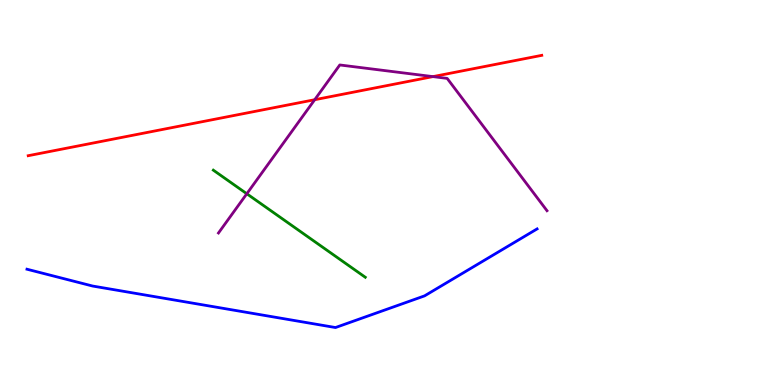[{'lines': ['blue', 'red'], 'intersections': []}, {'lines': ['green', 'red'], 'intersections': []}, {'lines': ['purple', 'red'], 'intersections': [{'x': 4.06, 'y': 7.41}, {'x': 5.59, 'y': 8.01}]}, {'lines': ['blue', 'green'], 'intersections': []}, {'lines': ['blue', 'purple'], 'intersections': []}, {'lines': ['green', 'purple'], 'intersections': [{'x': 3.18, 'y': 4.97}]}]